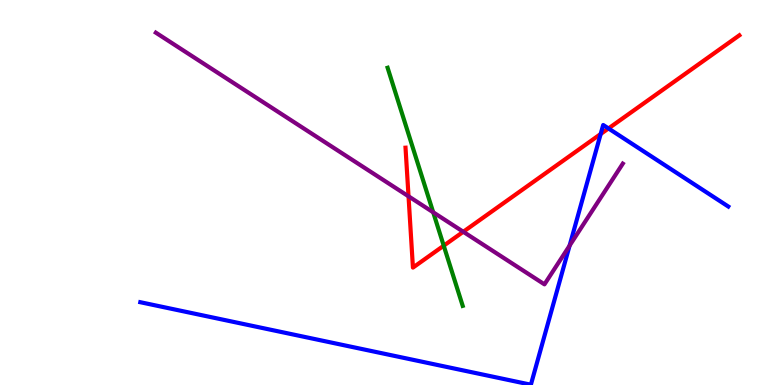[{'lines': ['blue', 'red'], 'intersections': [{'x': 7.75, 'y': 6.52}, {'x': 7.85, 'y': 6.66}]}, {'lines': ['green', 'red'], 'intersections': [{'x': 5.73, 'y': 3.62}]}, {'lines': ['purple', 'red'], 'intersections': [{'x': 5.27, 'y': 4.9}, {'x': 5.98, 'y': 3.98}]}, {'lines': ['blue', 'green'], 'intersections': []}, {'lines': ['blue', 'purple'], 'intersections': [{'x': 7.35, 'y': 3.62}]}, {'lines': ['green', 'purple'], 'intersections': [{'x': 5.59, 'y': 4.49}]}]